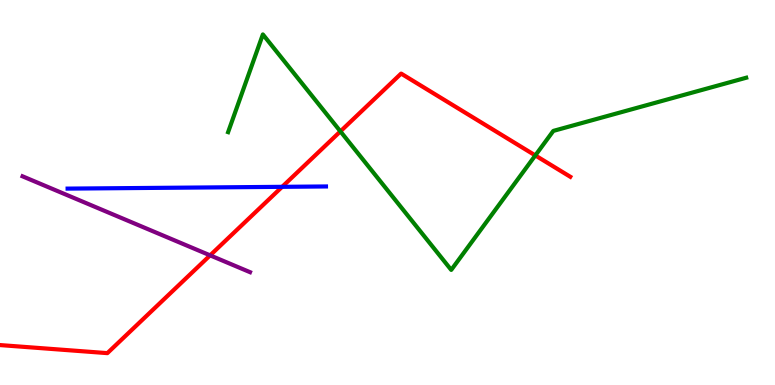[{'lines': ['blue', 'red'], 'intersections': [{'x': 3.64, 'y': 5.15}]}, {'lines': ['green', 'red'], 'intersections': [{'x': 4.39, 'y': 6.59}, {'x': 6.91, 'y': 5.96}]}, {'lines': ['purple', 'red'], 'intersections': [{'x': 2.71, 'y': 3.37}]}, {'lines': ['blue', 'green'], 'intersections': []}, {'lines': ['blue', 'purple'], 'intersections': []}, {'lines': ['green', 'purple'], 'intersections': []}]